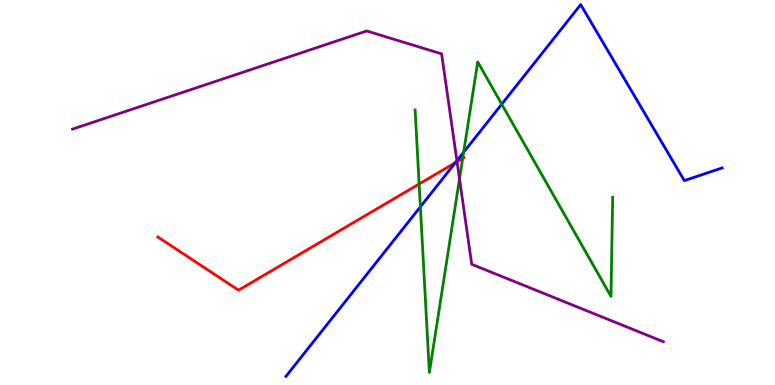[{'lines': ['blue', 'red'], 'intersections': [{'x': 5.88, 'y': 5.78}]}, {'lines': ['green', 'red'], 'intersections': [{'x': 5.41, 'y': 5.22}, {'x': 5.97, 'y': 5.89}]}, {'lines': ['purple', 'red'], 'intersections': [{'x': 5.9, 'y': 5.8}]}, {'lines': ['blue', 'green'], 'intersections': [{'x': 5.42, 'y': 4.63}, {'x': 5.98, 'y': 6.05}, {'x': 6.47, 'y': 7.29}]}, {'lines': ['blue', 'purple'], 'intersections': [{'x': 5.9, 'y': 5.82}]}, {'lines': ['green', 'purple'], 'intersections': [{'x': 5.93, 'y': 5.35}]}]